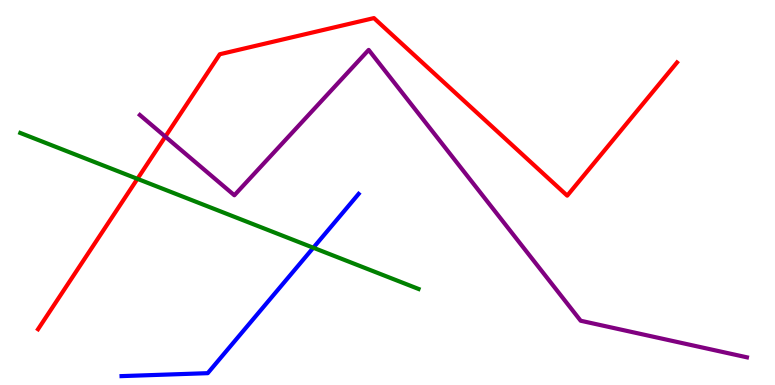[{'lines': ['blue', 'red'], 'intersections': []}, {'lines': ['green', 'red'], 'intersections': [{'x': 1.77, 'y': 5.35}]}, {'lines': ['purple', 'red'], 'intersections': [{'x': 2.13, 'y': 6.45}]}, {'lines': ['blue', 'green'], 'intersections': [{'x': 4.04, 'y': 3.57}]}, {'lines': ['blue', 'purple'], 'intersections': []}, {'lines': ['green', 'purple'], 'intersections': []}]